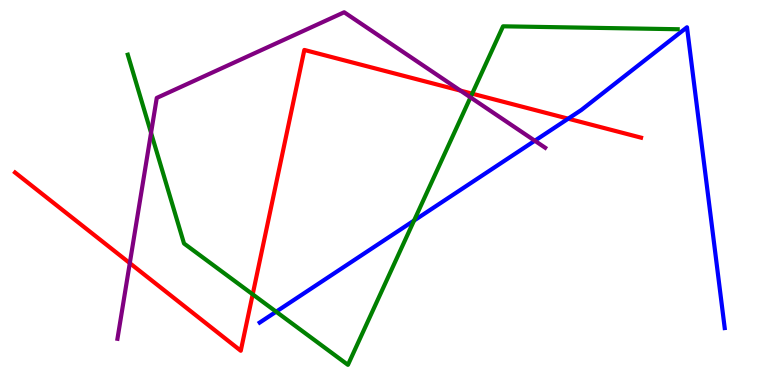[{'lines': ['blue', 'red'], 'intersections': [{'x': 7.33, 'y': 6.92}]}, {'lines': ['green', 'red'], 'intersections': [{'x': 3.26, 'y': 2.35}, {'x': 6.09, 'y': 7.57}]}, {'lines': ['purple', 'red'], 'intersections': [{'x': 1.67, 'y': 3.17}, {'x': 5.94, 'y': 7.65}]}, {'lines': ['blue', 'green'], 'intersections': [{'x': 3.56, 'y': 1.9}, {'x': 5.34, 'y': 4.27}]}, {'lines': ['blue', 'purple'], 'intersections': [{'x': 6.9, 'y': 6.34}]}, {'lines': ['green', 'purple'], 'intersections': [{'x': 1.95, 'y': 6.55}, {'x': 6.07, 'y': 7.47}]}]